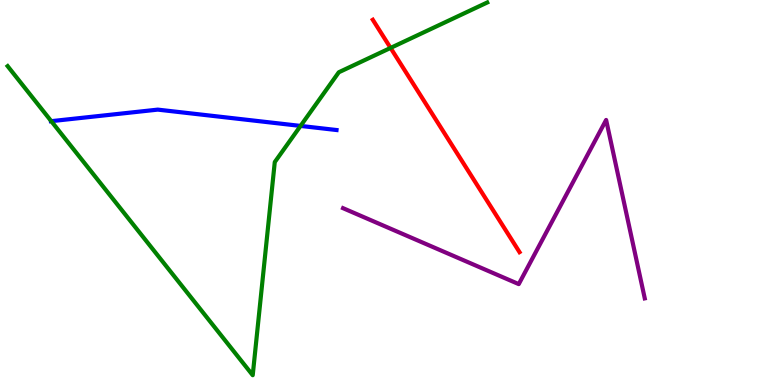[{'lines': ['blue', 'red'], 'intersections': []}, {'lines': ['green', 'red'], 'intersections': [{'x': 5.04, 'y': 8.76}]}, {'lines': ['purple', 'red'], 'intersections': []}, {'lines': ['blue', 'green'], 'intersections': [{'x': 0.661, 'y': 6.85}, {'x': 3.88, 'y': 6.73}]}, {'lines': ['blue', 'purple'], 'intersections': []}, {'lines': ['green', 'purple'], 'intersections': []}]